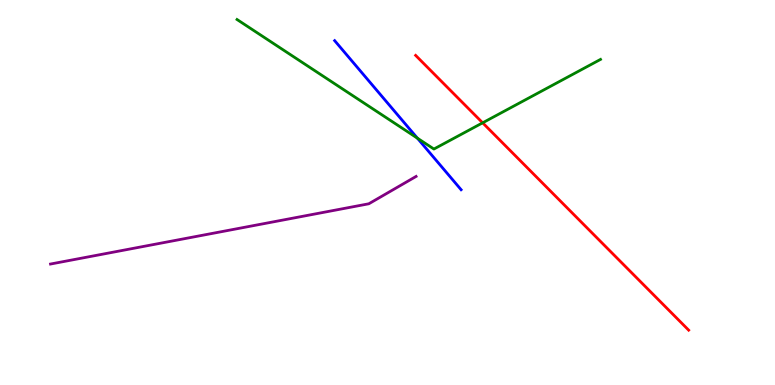[{'lines': ['blue', 'red'], 'intersections': []}, {'lines': ['green', 'red'], 'intersections': [{'x': 6.23, 'y': 6.81}]}, {'lines': ['purple', 'red'], 'intersections': []}, {'lines': ['blue', 'green'], 'intersections': [{'x': 5.39, 'y': 6.41}]}, {'lines': ['blue', 'purple'], 'intersections': []}, {'lines': ['green', 'purple'], 'intersections': []}]